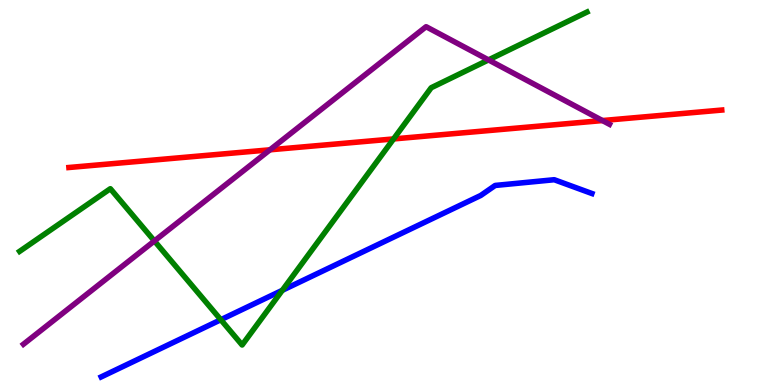[{'lines': ['blue', 'red'], 'intersections': []}, {'lines': ['green', 'red'], 'intersections': [{'x': 5.08, 'y': 6.39}]}, {'lines': ['purple', 'red'], 'intersections': [{'x': 3.48, 'y': 6.11}, {'x': 7.77, 'y': 6.87}]}, {'lines': ['blue', 'green'], 'intersections': [{'x': 2.85, 'y': 1.7}, {'x': 3.64, 'y': 2.46}]}, {'lines': ['blue', 'purple'], 'intersections': []}, {'lines': ['green', 'purple'], 'intersections': [{'x': 1.99, 'y': 3.74}, {'x': 6.3, 'y': 8.44}]}]